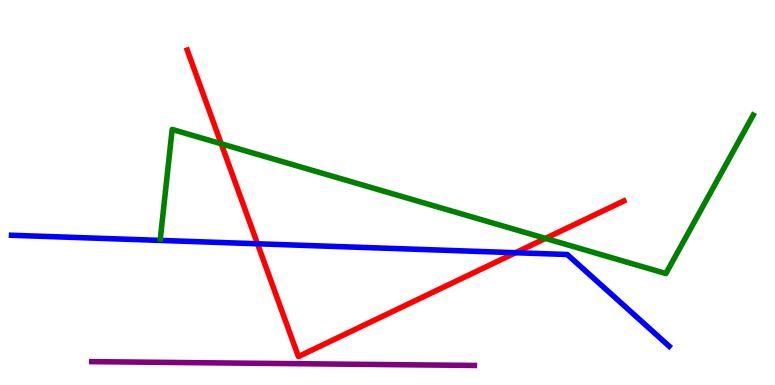[{'lines': ['blue', 'red'], 'intersections': [{'x': 3.32, 'y': 3.67}, {'x': 6.65, 'y': 3.44}]}, {'lines': ['green', 'red'], 'intersections': [{'x': 2.85, 'y': 6.27}, {'x': 7.04, 'y': 3.81}]}, {'lines': ['purple', 'red'], 'intersections': []}, {'lines': ['blue', 'green'], 'intersections': []}, {'lines': ['blue', 'purple'], 'intersections': []}, {'lines': ['green', 'purple'], 'intersections': []}]